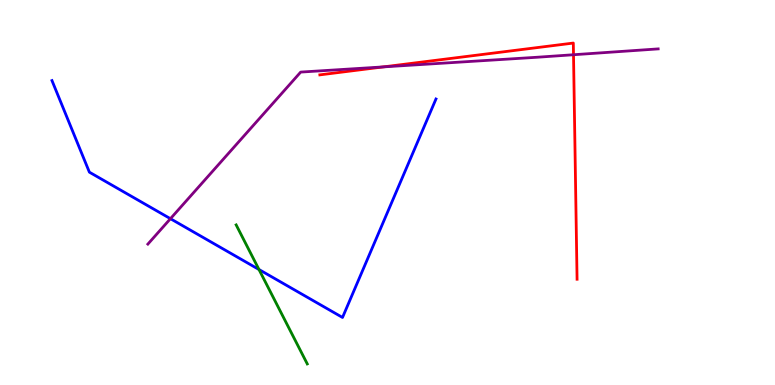[{'lines': ['blue', 'red'], 'intersections': []}, {'lines': ['green', 'red'], 'intersections': []}, {'lines': ['purple', 'red'], 'intersections': [{'x': 4.95, 'y': 8.26}, {'x': 7.4, 'y': 8.58}]}, {'lines': ['blue', 'green'], 'intersections': [{'x': 3.34, 'y': 3.0}]}, {'lines': ['blue', 'purple'], 'intersections': [{'x': 2.2, 'y': 4.32}]}, {'lines': ['green', 'purple'], 'intersections': []}]